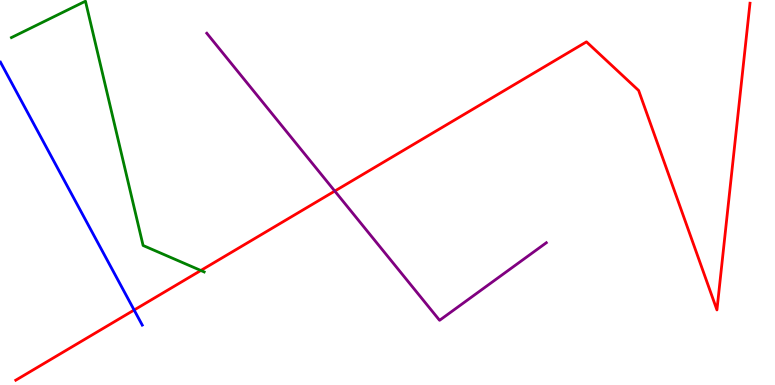[{'lines': ['blue', 'red'], 'intersections': [{'x': 1.73, 'y': 1.95}]}, {'lines': ['green', 'red'], 'intersections': [{'x': 2.59, 'y': 2.97}]}, {'lines': ['purple', 'red'], 'intersections': [{'x': 4.32, 'y': 5.04}]}, {'lines': ['blue', 'green'], 'intersections': []}, {'lines': ['blue', 'purple'], 'intersections': []}, {'lines': ['green', 'purple'], 'intersections': []}]